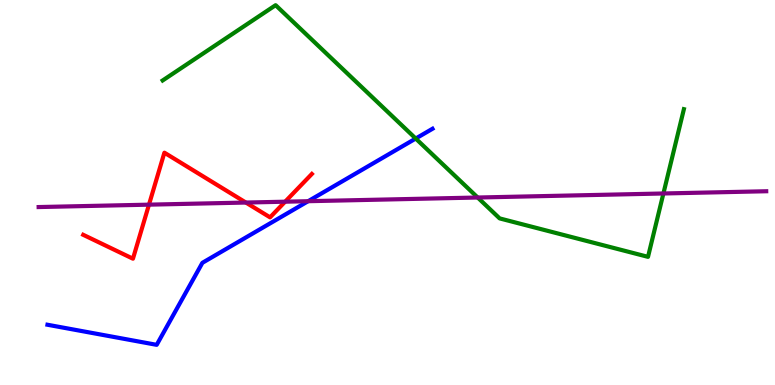[{'lines': ['blue', 'red'], 'intersections': []}, {'lines': ['green', 'red'], 'intersections': []}, {'lines': ['purple', 'red'], 'intersections': [{'x': 1.92, 'y': 4.68}, {'x': 3.17, 'y': 4.74}, {'x': 3.68, 'y': 4.76}]}, {'lines': ['blue', 'green'], 'intersections': [{'x': 5.36, 'y': 6.4}]}, {'lines': ['blue', 'purple'], 'intersections': [{'x': 3.98, 'y': 4.77}]}, {'lines': ['green', 'purple'], 'intersections': [{'x': 6.16, 'y': 4.87}, {'x': 8.56, 'y': 4.97}]}]